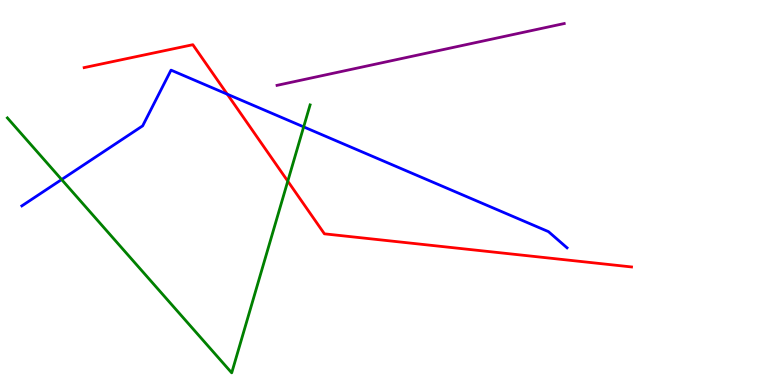[{'lines': ['blue', 'red'], 'intersections': [{'x': 2.93, 'y': 7.55}]}, {'lines': ['green', 'red'], 'intersections': [{'x': 3.71, 'y': 5.29}]}, {'lines': ['purple', 'red'], 'intersections': []}, {'lines': ['blue', 'green'], 'intersections': [{'x': 0.795, 'y': 5.34}, {'x': 3.92, 'y': 6.7}]}, {'lines': ['blue', 'purple'], 'intersections': []}, {'lines': ['green', 'purple'], 'intersections': []}]